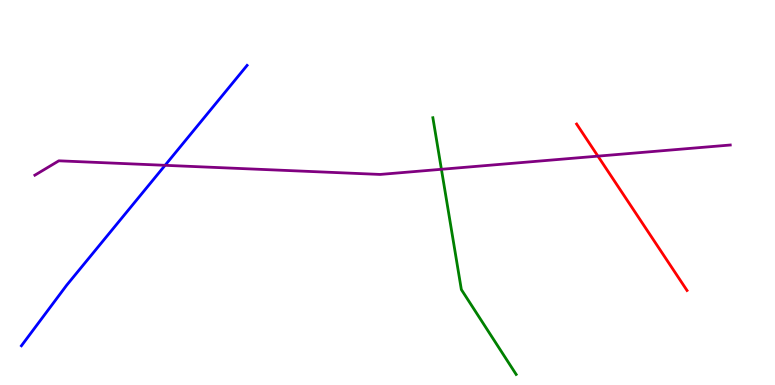[{'lines': ['blue', 'red'], 'intersections': []}, {'lines': ['green', 'red'], 'intersections': []}, {'lines': ['purple', 'red'], 'intersections': [{'x': 7.72, 'y': 5.94}]}, {'lines': ['blue', 'green'], 'intersections': []}, {'lines': ['blue', 'purple'], 'intersections': [{'x': 2.13, 'y': 5.71}]}, {'lines': ['green', 'purple'], 'intersections': [{'x': 5.7, 'y': 5.6}]}]